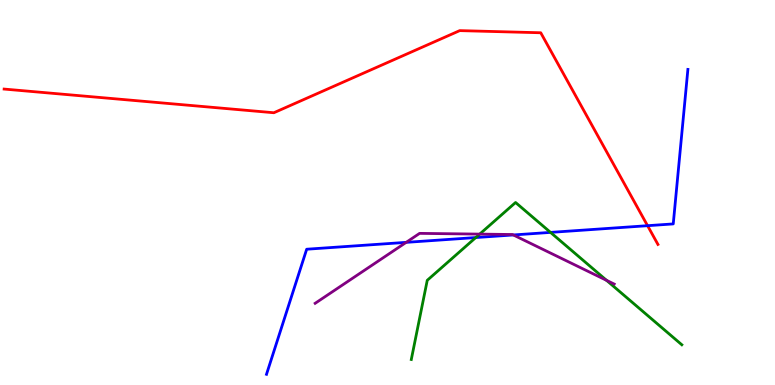[{'lines': ['blue', 'red'], 'intersections': [{'x': 8.36, 'y': 4.14}]}, {'lines': ['green', 'red'], 'intersections': []}, {'lines': ['purple', 'red'], 'intersections': []}, {'lines': ['blue', 'green'], 'intersections': [{'x': 6.14, 'y': 3.83}, {'x': 7.1, 'y': 3.96}]}, {'lines': ['blue', 'purple'], 'intersections': [{'x': 5.24, 'y': 3.71}, {'x': 6.62, 'y': 3.9}]}, {'lines': ['green', 'purple'], 'intersections': [{'x': 6.19, 'y': 3.92}, {'x': 7.83, 'y': 2.72}]}]